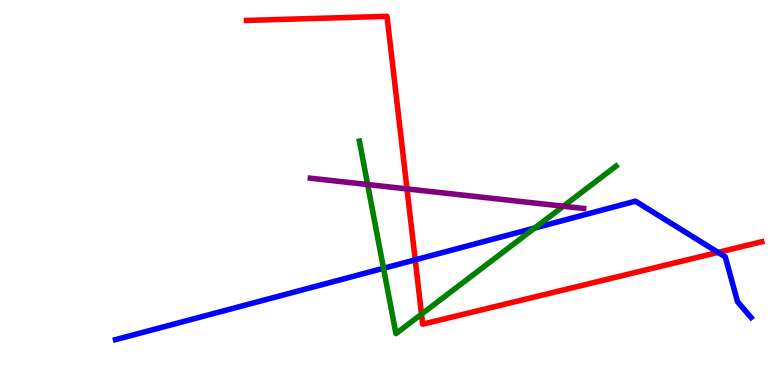[{'lines': ['blue', 'red'], 'intersections': [{'x': 5.36, 'y': 3.25}, {'x': 9.27, 'y': 3.44}]}, {'lines': ['green', 'red'], 'intersections': [{'x': 5.44, 'y': 1.84}]}, {'lines': ['purple', 'red'], 'intersections': [{'x': 5.25, 'y': 5.09}]}, {'lines': ['blue', 'green'], 'intersections': [{'x': 4.95, 'y': 3.03}, {'x': 6.9, 'y': 4.08}]}, {'lines': ['blue', 'purple'], 'intersections': []}, {'lines': ['green', 'purple'], 'intersections': [{'x': 4.74, 'y': 5.21}, {'x': 7.27, 'y': 4.64}]}]